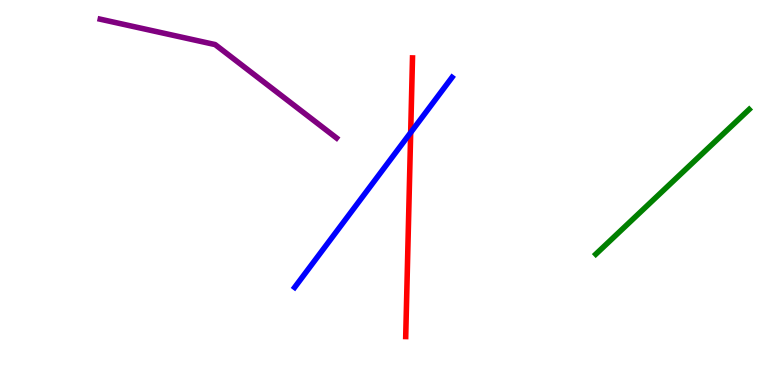[{'lines': ['blue', 'red'], 'intersections': [{'x': 5.3, 'y': 6.56}]}, {'lines': ['green', 'red'], 'intersections': []}, {'lines': ['purple', 'red'], 'intersections': []}, {'lines': ['blue', 'green'], 'intersections': []}, {'lines': ['blue', 'purple'], 'intersections': []}, {'lines': ['green', 'purple'], 'intersections': []}]